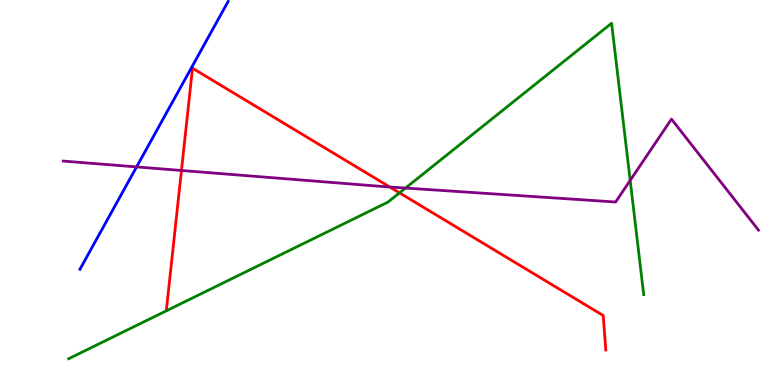[{'lines': ['blue', 'red'], 'intersections': []}, {'lines': ['green', 'red'], 'intersections': [{'x': 5.15, 'y': 4.99}]}, {'lines': ['purple', 'red'], 'intersections': [{'x': 2.34, 'y': 5.57}, {'x': 5.03, 'y': 5.14}]}, {'lines': ['blue', 'green'], 'intersections': []}, {'lines': ['blue', 'purple'], 'intersections': [{'x': 1.76, 'y': 5.66}]}, {'lines': ['green', 'purple'], 'intersections': [{'x': 5.23, 'y': 5.12}, {'x': 8.13, 'y': 5.31}]}]